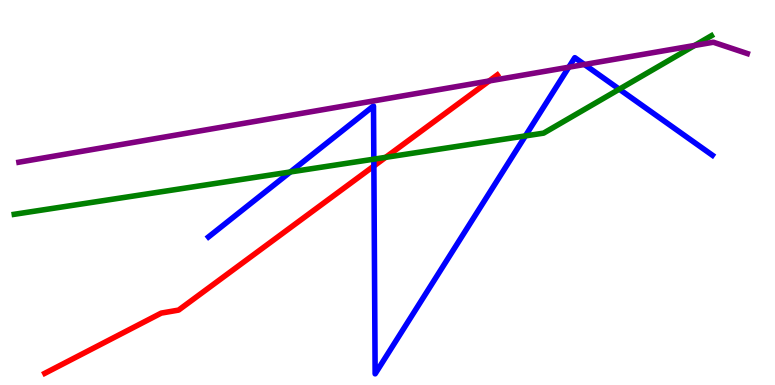[{'lines': ['blue', 'red'], 'intersections': [{'x': 4.82, 'y': 5.69}]}, {'lines': ['green', 'red'], 'intersections': [{'x': 4.98, 'y': 5.91}]}, {'lines': ['purple', 'red'], 'intersections': [{'x': 6.31, 'y': 7.9}]}, {'lines': ['blue', 'green'], 'intersections': [{'x': 3.75, 'y': 5.53}, {'x': 4.82, 'y': 5.87}, {'x': 6.78, 'y': 6.47}, {'x': 7.99, 'y': 7.68}]}, {'lines': ['blue', 'purple'], 'intersections': [{'x': 7.34, 'y': 8.25}, {'x': 7.54, 'y': 8.32}]}, {'lines': ['green', 'purple'], 'intersections': [{'x': 8.96, 'y': 8.82}]}]